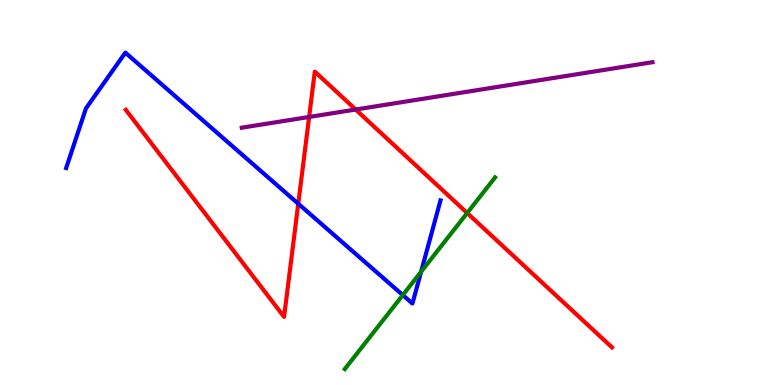[{'lines': ['blue', 'red'], 'intersections': [{'x': 3.85, 'y': 4.71}]}, {'lines': ['green', 'red'], 'intersections': [{'x': 6.03, 'y': 4.47}]}, {'lines': ['purple', 'red'], 'intersections': [{'x': 3.99, 'y': 6.96}, {'x': 4.59, 'y': 7.16}]}, {'lines': ['blue', 'green'], 'intersections': [{'x': 5.2, 'y': 2.34}, {'x': 5.43, 'y': 2.94}]}, {'lines': ['blue', 'purple'], 'intersections': []}, {'lines': ['green', 'purple'], 'intersections': []}]